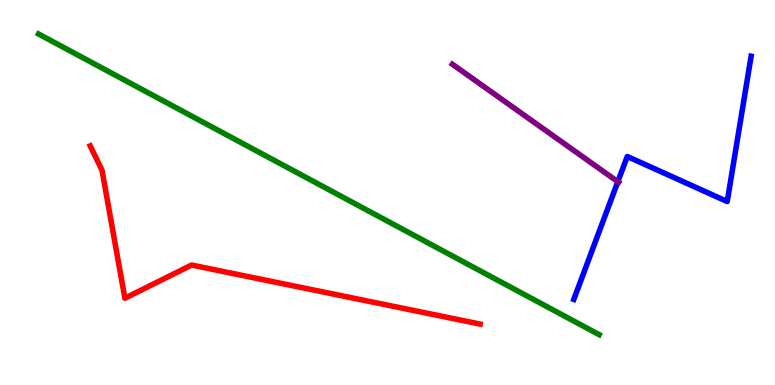[{'lines': ['blue', 'red'], 'intersections': []}, {'lines': ['green', 'red'], 'intersections': []}, {'lines': ['purple', 'red'], 'intersections': []}, {'lines': ['blue', 'green'], 'intersections': []}, {'lines': ['blue', 'purple'], 'intersections': [{'x': 7.97, 'y': 5.28}]}, {'lines': ['green', 'purple'], 'intersections': []}]